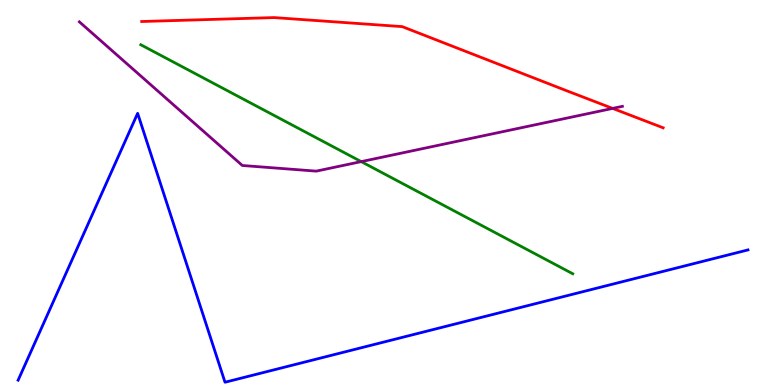[{'lines': ['blue', 'red'], 'intersections': []}, {'lines': ['green', 'red'], 'intersections': []}, {'lines': ['purple', 'red'], 'intersections': [{'x': 7.91, 'y': 7.18}]}, {'lines': ['blue', 'green'], 'intersections': []}, {'lines': ['blue', 'purple'], 'intersections': []}, {'lines': ['green', 'purple'], 'intersections': [{'x': 4.66, 'y': 5.8}]}]